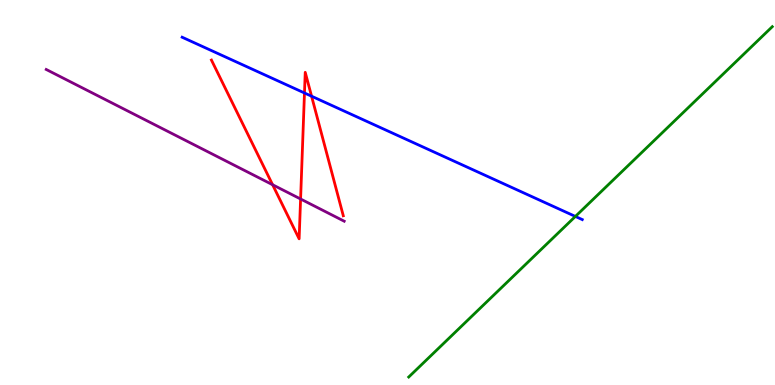[{'lines': ['blue', 'red'], 'intersections': [{'x': 3.93, 'y': 7.59}, {'x': 4.02, 'y': 7.5}]}, {'lines': ['green', 'red'], 'intersections': []}, {'lines': ['purple', 'red'], 'intersections': [{'x': 3.52, 'y': 5.2}, {'x': 3.88, 'y': 4.83}]}, {'lines': ['blue', 'green'], 'intersections': [{'x': 7.42, 'y': 4.38}]}, {'lines': ['blue', 'purple'], 'intersections': []}, {'lines': ['green', 'purple'], 'intersections': []}]